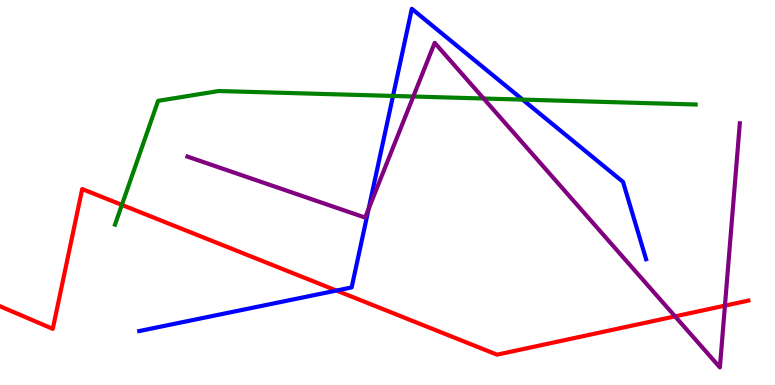[{'lines': ['blue', 'red'], 'intersections': [{'x': 4.34, 'y': 2.45}]}, {'lines': ['green', 'red'], 'intersections': [{'x': 1.57, 'y': 4.68}]}, {'lines': ['purple', 'red'], 'intersections': [{'x': 8.71, 'y': 1.78}, {'x': 9.35, 'y': 2.06}]}, {'lines': ['blue', 'green'], 'intersections': [{'x': 5.07, 'y': 7.51}, {'x': 6.74, 'y': 7.41}]}, {'lines': ['blue', 'purple'], 'intersections': [{'x': 4.76, 'y': 4.58}]}, {'lines': ['green', 'purple'], 'intersections': [{'x': 5.33, 'y': 7.49}, {'x': 6.24, 'y': 7.44}]}]